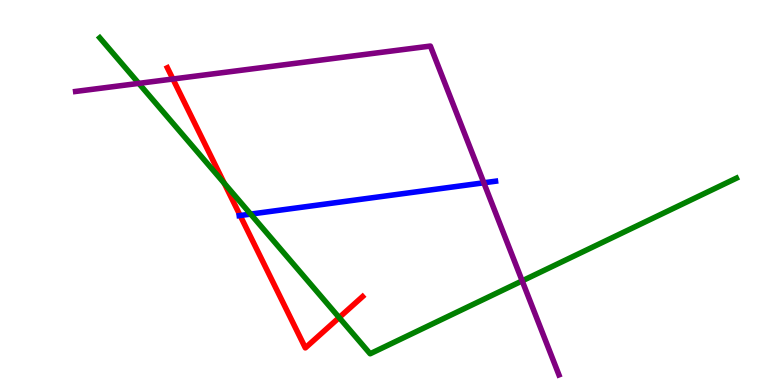[{'lines': ['blue', 'red'], 'intersections': [{'x': 3.1, 'y': 4.4}]}, {'lines': ['green', 'red'], 'intersections': [{'x': 2.89, 'y': 5.24}, {'x': 4.38, 'y': 1.75}]}, {'lines': ['purple', 'red'], 'intersections': [{'x': 2.23, 'y': 7.95}]}, {'lines': ['blue', 'green'], 'intersections': [{'x': 3.23, 'y': 4.44}]}, {'lines': ['blue', 'purple'], 'intersections': [{'x': 6.24, 'y': 5.25}]}, {'lines': ['green', 'purple'], 'intersections': [{'x': 1.79, 'y': 7.83}, {'x': 6.74, 'y': 2.7}]}]